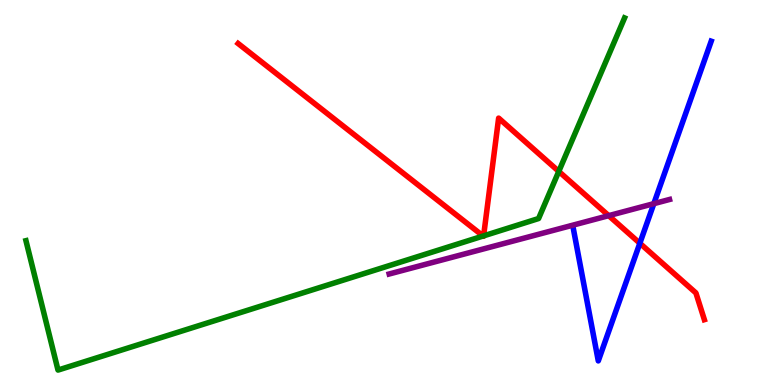[{'lines': ['blue', 'red'], 'intersections': [{'x': 8.26, 'y': 3.68}]}, {'lines': ['green', 'red'], 'intersections': [{'x': 6.23, 'y': 3.87}, {'x': 6.24, 'y': 3.87}, {'x': 7.21, 'y': 5.55}]}, {'lines': ['purple', 'red'], 'intersections': [{'x': 7.85, 'y': 4.4}]}, {'lines': ['blue', 'green'], 'intersections': []}, {'lines': ['blue', 'purple'], 'intersections': [{'x': 8.44, 'y': 4.71}]}, {'lines': ['green', 'purple'], 'intersections': []}]